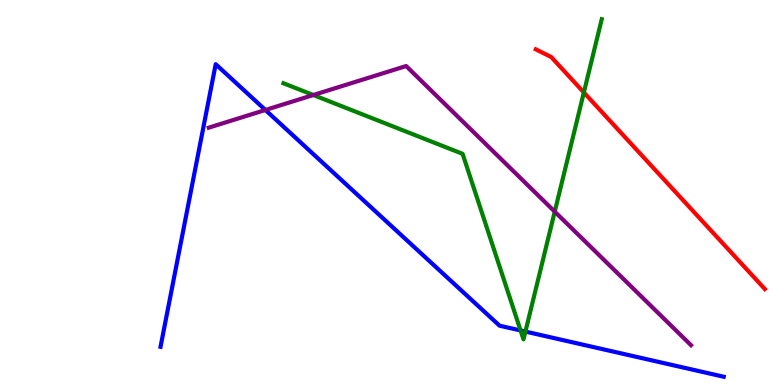[{'lines': ['blue', 'red'], 'intersections': []}, {'lines': ['green', 'red'], 'intersections': [{'x': 7.53, 'y': 7.6}]}, {'lines': ['purple', 'red'], 'intersections': []}, {'lines': ['blue', 'green'], 'intersections': [{'x': 6.72, 'y': 1.42}, {'x': 6.78, 'y': 1.39}]}, {'lines': ['blue', 'purple'], 'intersections': [{'x': 3.42, 'y': 7.14}]}, {'lines': ['green', 'purple'], 'intersections': [{'x': 4.04, 'y': 7.53}, {'x': 7.16, 'y': 4.5}]}]